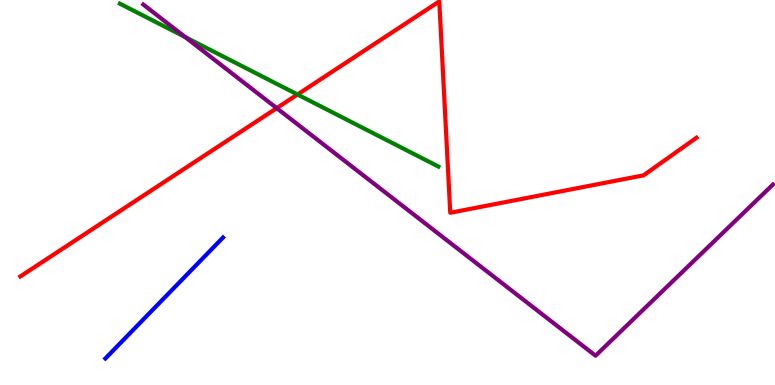[{'lines': ['blue', 'red'], 'intersections': []}, {'lines': ['green', 'red'], 'intersections': [{'x': 3.84, 'y': 7.55}]}, {'lines': ['purple', 'red'], 'intersections': [{'x': 3.57, 'y': 7.19}]}, {'lines': ['blue', 'green'], 'intersections': []}, {'lines': ['blue', 'purple'], 'intersections': []}, {'lines': ['green', 'purple'], 'intersections': [{'x': 2.39, 'y': 9.04}]}]